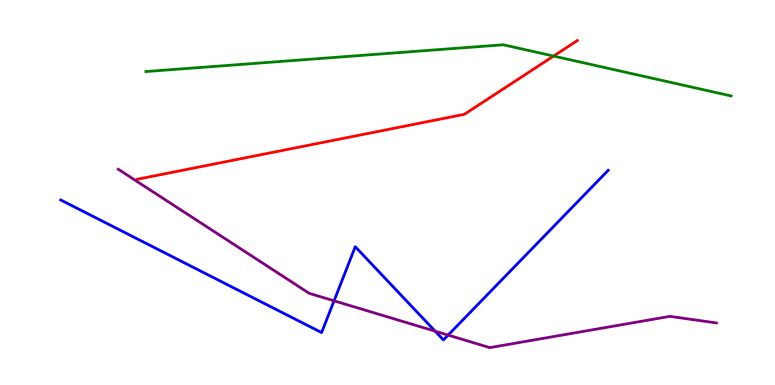[{'lines': ['blue', 'red'], 'intersections': []}, {'lines': ['green', 'red'], 'intersections': [{'x': 7.14, 'y': 8.54}]}, {'lines': ['purple', 'red'], 'intersections': []}, {'lines': ['blue', 'green'], 'intersections': []}, {'lines': ['blue', 'purple'], 'intersections': [{'x': 4.31, 'y': 2.19}, {'x': 5.61, 'y': 1.4}, {'x': 5.78, 'y': 1.3}]}, {'lines': ['green', 'purple'], 'intersections': []}]